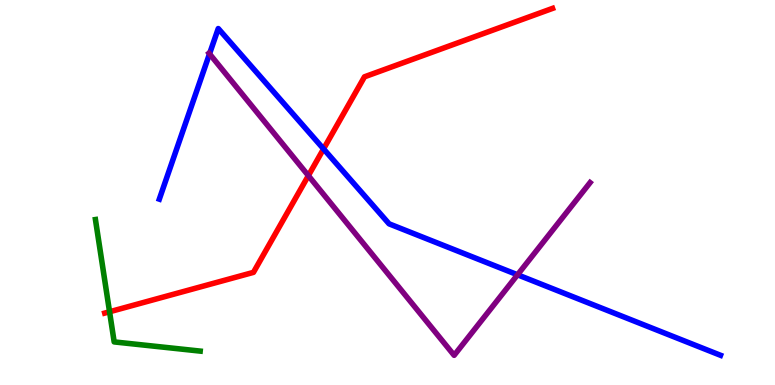[{'lines': ['blue', 'red'], 'intersections': [{'x': 4.17, 'y': 6.13}]}, {'lines': ['green', 'red'], 'intersections': [{'x': 1.41, 'y': 1.9}]}, {'lines': ['purple', 'red'], 'intersections': [{'x': 3.98, 'y': 5.44}]}, {'lines': ['blue', 'green'], 'intersections': []}, {'lines': ['blue', 'purple'], 'intersections': [{'x': 2.7, 'y': 8.6}, {'x': 6.68, 'y': 2.86}]}, {'lines': ['green', 'purple'], 'intersections': []}]